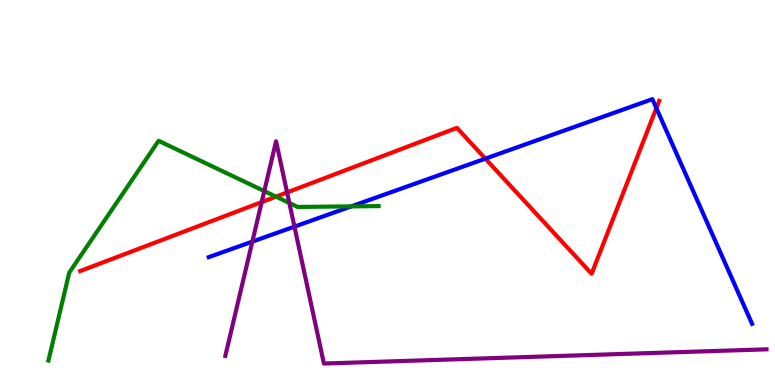[{'lines': ['blue', 'red'], 'intersections': [{'x': 6.26, 'y': 5.88}, {'x': 8.47, 'y': 7.19}]}, {'lines': ['green', 'red'], 'intersections': [{'x': 3.56, 'y': 4.89}]}, {'lines': ['purple', 'red'], 'intersections': [{'x': 3.38, 'y': 4.75}, {'x': 3.7, 'y': 5.0}]}, {'lines': ['blue', 'green'], 'intersections': [{'x': 4.53, 'y': 4.64}]}, {'lines': ['blue', 'purple'], 'intersections': [{'x': 3.26, 'y': 3.72}, {'x': 3.8, 'y': 4.11}]}, {'lines': ['green', 'purple'], 'intersections': [{'x': 3.41, 'y': 5.04}, {'x': 3.73, 'y': 4.73}]}]